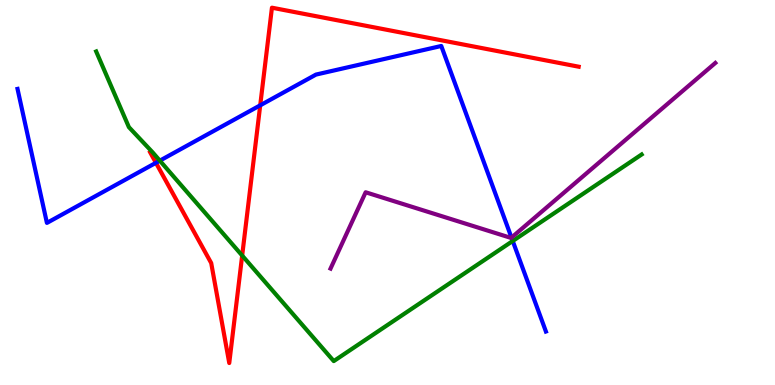[{'lines': ['blue', 'red'], 'intersections': [{'x': 2.01, 'y': 5.77}, {'x': 3.36, 'y': 7.26}]}, {'lines': ['green', 'red'], 'intersections': [{'x': 3.12, 'y': 3.36}]}, {'lines': ['purple', 'red'], 'intersections': []}, {'lines': ['blue', 'green'], 'intersections': [{'x': 2.06, 'y': 5.83}, {'x': 6.62, 'y': 3.74}]}, {'lines': ['blue', 'purple'], 'intersections': [{'x': 6.6, 'y': 3.83}]}, {'lines': ['green', 'purple'], 'intersections': []}]